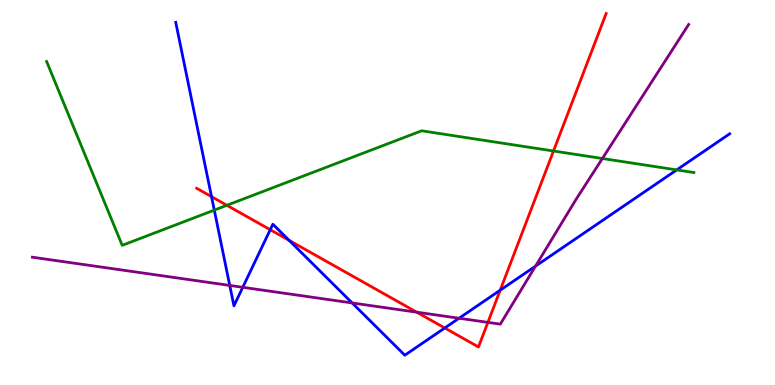[{'lines': ['blue', 'red'], 'intersections': [{'x': 2.73, 'y': 4.89}, {'x': 3.49, 'y': 4.03}, {'x': 3.73, 'y': 3.76}, {'x': 5.74, 'y': 1.48}, {'x': 6.45, 'y': 2.46}]}, {'lines': ['green', 'red'], 'intersections': [{'x': 2.93, 'y': 4.67}, {'x': 7.14, 'y': 6.08}]}, {'lines': ['purple', 'red'], 'intersections': [{'x': 5.38, 'y': 1.89}, {'x': 6.3, 'y': 1.63}]}, {'lines': ['blue', 'green'], 'intersections': [{'x': 2.76, 'y': 4.54}, {'x': 8.73, 'y': 5.59}]}, {'lines': ['blue', 'purple'], 'intersections': [{'x': 2.96, 'y': 2.59}, {'x': 3.13, 'y': 2.54}, {'x': 4.54, 'y': 2.13}, {'x': 5.92, 'y': 1.73}, {'x': 6.91, 'y': 3.09}]}, {'lines': ['green', 'purple'], 'intersections': [{'x': 7.77, 'y': 5.88}]}]